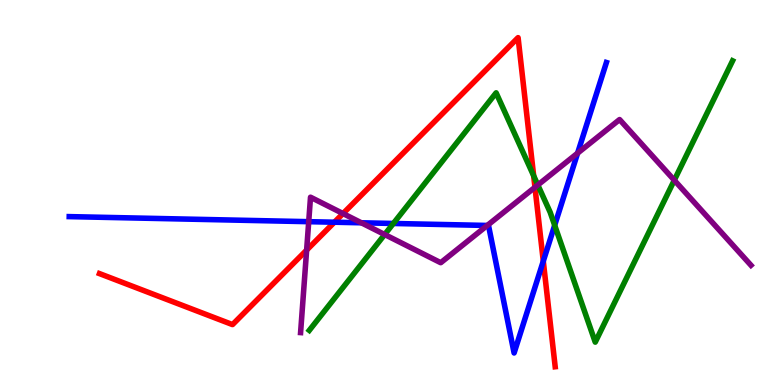[{'lines': ['blue', 'red'], 'intersections': [{'x': 4.31, 'y': 4.23}, {'x': 7.01, 'y': 3.22}]}, {'lines': ['green', 'red'], 'intersections': [{'x': 6.89, 'y': 5.43}]}, {'lines': ['purple', 'red'], 'intersections': [{'x': 3.96, 'y': 3.5}, {'x': 4.43, 'y': 4.45}, {'x': 6.9, 'y': 5.14}]}, {'lines': ['blue', 'green'], 'intersections': [{'x': 5.08, 'y': 4.2}, {'x': 7.16, 'y': 4.15}]}, {'lines': ['blue', 'purple'], 'intersections': [{'x': 3.98, 'y': 4.24}, {'x': 4.66, 'y': 4.21}, {'x': 6.29, 'y': 4.14}, {'x': 7.45, 'y': 6.02}]}, {'lines': ['green', 'purple'], 'intersections': [{'x': 4.96, 'y': 3.91}, {'x': 6.94, 'y': 5.2}, {'x': 8.7, 'y': 5.32}]}]